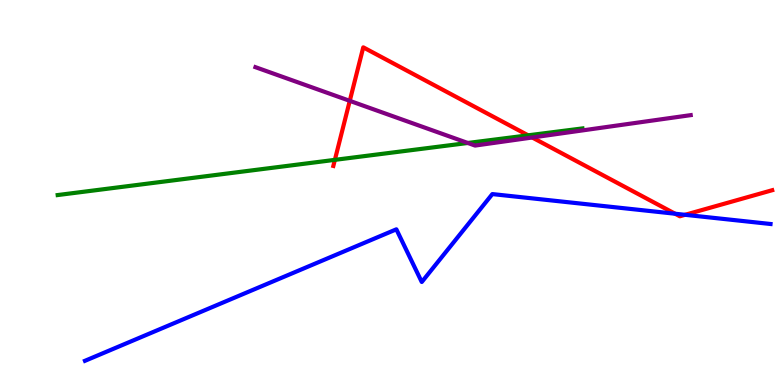[{'lines': ['blue', 'red'], 'intersections': [{'x': 8.71, 'y': 4.45}, {'x': 8.84, 'y': 4.42}]}, {'lines': ['green', 'red'], 'intersections': [{'x': 4.32, 'y': 5.85}, {'x': 6.81, 'y': 6.49}]}, {'lines': ['purple', 'red'], 'intersections': [{'x': 4.51, 'y': 7.38}, {'x': 6.87, 'y': 6.43}]}, {'lines': ['blue', 'green'], 'intersections': []}, {'lines': ['blue', 'purple'], 'intersections': []}, {'lines': ['green', 'purple'], 'intersections': [{'x': 6.04, 'y': 6.29}]}]